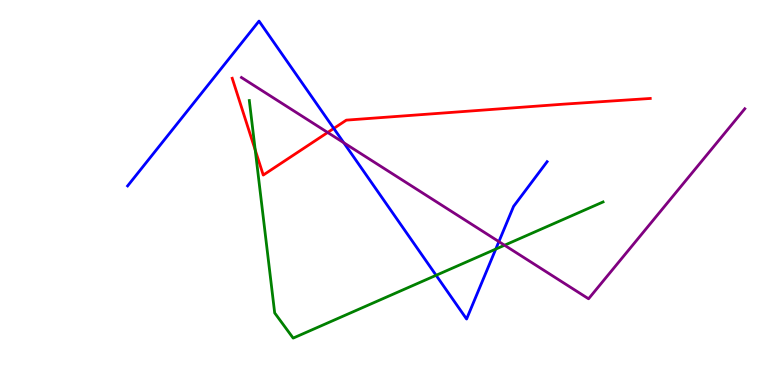[{'lines': ['blue', 'red'], 'intersections': [{'x': 4.31, 'y': 6.66}]}, {'lines': ['green', 'red'], 'intersections': [{'x': 3.29, 'y': 6.1}]}, {'lines': ['purple', 'red'], 'intersections': [{'x': 4.23, 'y': 6.56}]}, {'lines': ['blue', 'green'], 'intersections': [{'x': 5.63, 'y': 2.85}, {'x': 6.4, 'y': 3.53}]}, {'lines': ['blue', 'purple'], 'intersections': [{'x': 4.44, 'y': 6.29}, {'x': 6.44, 'y': 3.72}]}, {'lines': ['green', 'purple'], 'intersections': [{'x': 6.51, 'y': 3.63}]}]